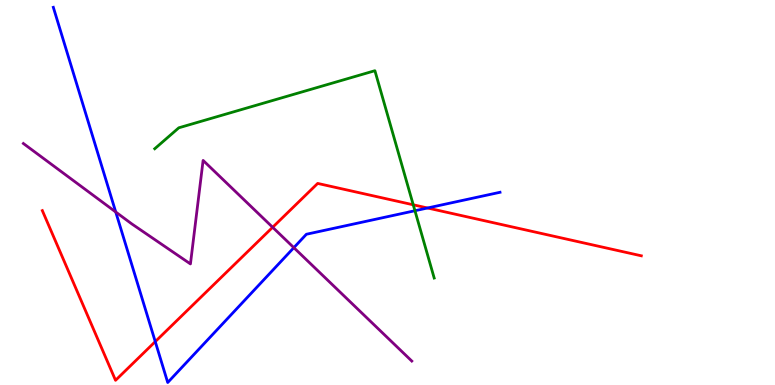[{'lines': ['blue', 'red'], 'intersections': [{'x': 2.0, 'y': 1.13}, {'x': 5.52, 'y': 4.6}]}, {'lines': ['green', 'red'], 'intersections': [{'x': 5.33, 'y': 4.68}]}, {'lines': ['purple', 'red'], 'intersections': [{'x': 3.52, 'y': 4.1}]}, {'lines': ['blue', 'green'], 'intersections': [{'x': 5.35, 'y': 4.53}]}, {'lines': ['blue', 'purple'], 'intersections': [{'x': 1.49, 'y': 4.49}, {'x': 3.79, 'y': 3.57}]}, {'lines': ['green', 'purple'], 'intersections': []}]